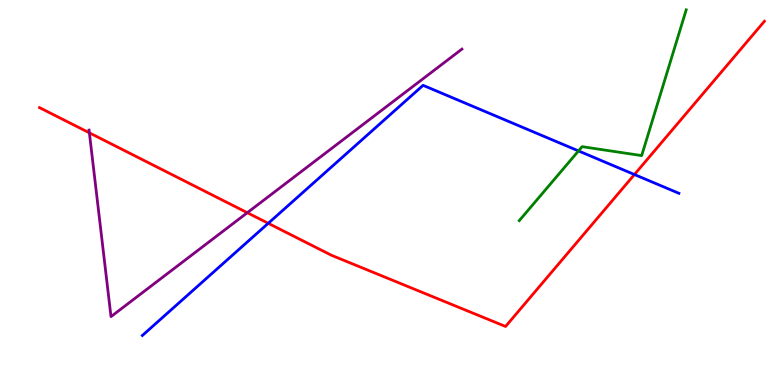[{'lines': ['blue', 'red'], 'intersections': [{'x': 3.46, 'y': 4.2}, {'x': 8.19, 'y': 5.47}]}, {'lines': ['green', 'red'], 'intersections': []}, {'lines': ['purple', 'red'], 'intersections': [{'x': 1.15, 'y': 6.55}, {'x': 3.19, 'y': 4.48}]}, {'lines': ['blue', 'green'], 'intersections': [{'x': 7.46, 'y': 6.08}]}, {'lines': ['blue', 'purple'], 'intersections': []}, {'lines': ['green', 'purple'], 'intersections': []}]